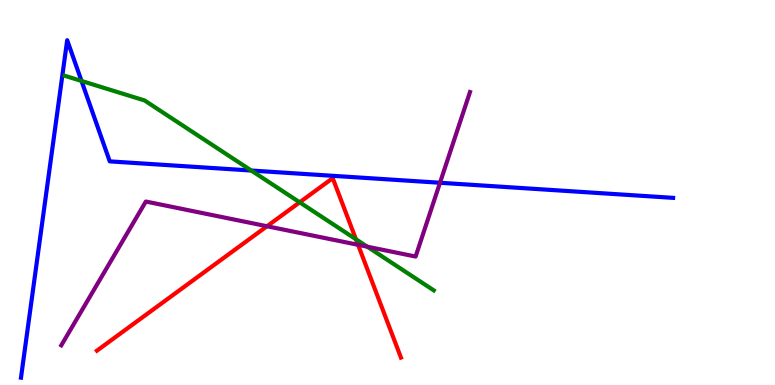[{'lines': ['blue', 'red'], 'intersections': []}, {'lines': ['green', 'red'], 'intersections': [{'x': 3.87, 'y': 4.75}, {'x': 4.59, 'y': 3.79}]}, {'lines': ['purple', 'red'], 'intersections': [{'x': 3.45, 'y': 4.12}, {'x': 4.62, 'y': 3.64}]}, {'lines': ['blue', 'green'], 'intersections': [{'x': 1.05, 'y': 7.9}, {'x': 3.24, 'y': 5.57}]}, {'lines': ['blue', 'purple'], 'intersections': [{'x': 5.68, 'y': 5.25}]}, {'lines': ['green', 'purple'], 'intersections': [{'x': 4.74, 'y': 3.59}]}]